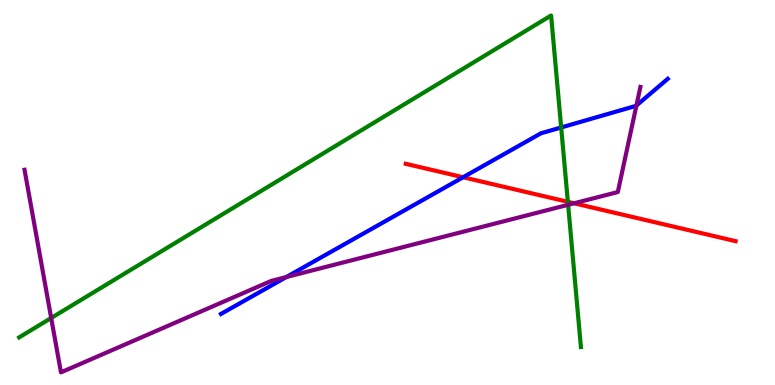[{'lines': ['blue', 'red'], 'intersections': [{'x': 5.98, 'y': 5.4}]}, {'lines': ['green', 'red'], 'intersections': [{'x': 7.33, 'y': 4.76}]}, {'lines': ['purple', 'red'], 'intersections': [{'x': 7.41, 'y': 4.72}]}, {'lines': ['blue', 'green'], 'intersections': [{'x': 7.24, 'y': 6.69}]}, {'lines': ['blue', 'purple'], 'intersections': [{'x': 3.69, 'y': 2.8}, {'x': 8.21, 'y': 7.26}]}, {'lines': ['green', 'purple'], 'intersections': [{'x': 0.66, 'y': 1.74}, {'x': 7.33, 'y': 4.68}]}]